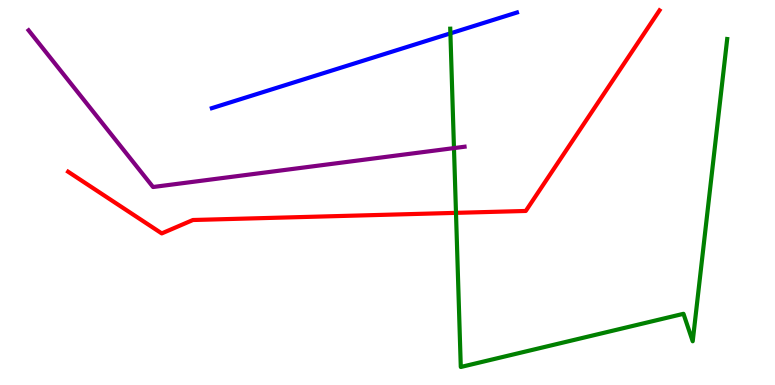[{'lines': ['blue', 'red'], 'intersections': []}, {'lines': ['green', 'red'], 'intersections': [{'x': 5.88, 'y': 4.47}]}, {'lines': ['purple', 'red'], 'intersections': []}, {'lines': ['blue', 'green'], 'intersections': [{'x': 5.81, 'y': 9.13}]}, {'lines': ['blue', 'purple'], 'intersections': []}, {'lines': ['green', 'purple'], 'intersections': [{'x': 5.86, 'y': 6.15}]}]